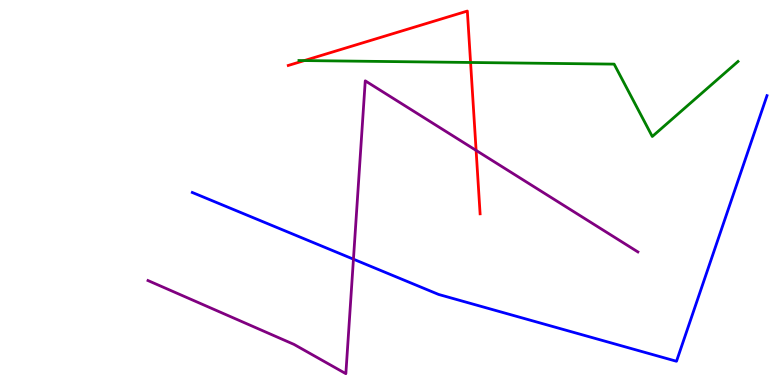[{'lines': ['blue', 'red'], 'intersections': []}, {'lines': ['green', 'red'], 'intersections': [{'x': 3.93, 'y': 8.43}, {'x': 6.07, 'y': 8.38}]}, {'lines': ['purple', 'red'], 'intersections': [{'x': 6.14, 'y': 6.09}]}, {'lines': ['blue', 'green'], 'intersections': []}, {'lines': ['blue', 'purple'], 'intersections': [{'x': 4.56, 'y': 3.27}]}, {'lines': ['green', 'purple'], 'intersections': []}]